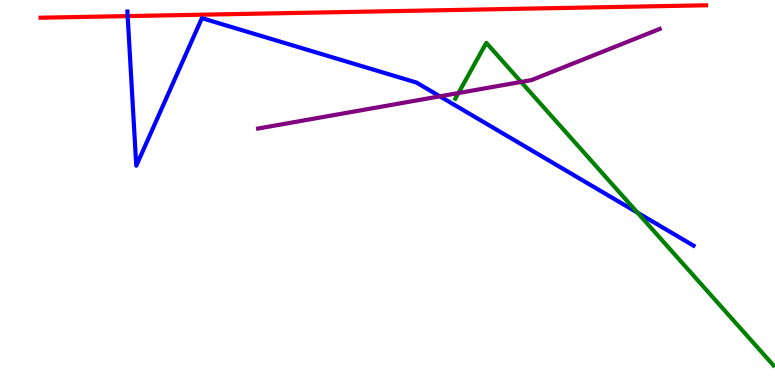[{'lines': ['blue', 'red'], 'intersections': [{'x': 1.65, 'y': 9.58}]}, {'lines': ['green', 'red'], 'intersections': []}, {'lines': ['purple', 'red'], 'intersections': []}, {'lines': ['blue', 'green'], 'intersections': [{'x': 8.23, 'y': 4.48}]}, {'lines': ['blue', 'purple'], 'intersections': [{'x': 5.68, 'y': 7.5}]}, {'lines': ['green', 'purple'], 'intersections': [{'x': 5.92, 'y': 7.58}, {'x': 6.72, 'y': 7.87}]}]